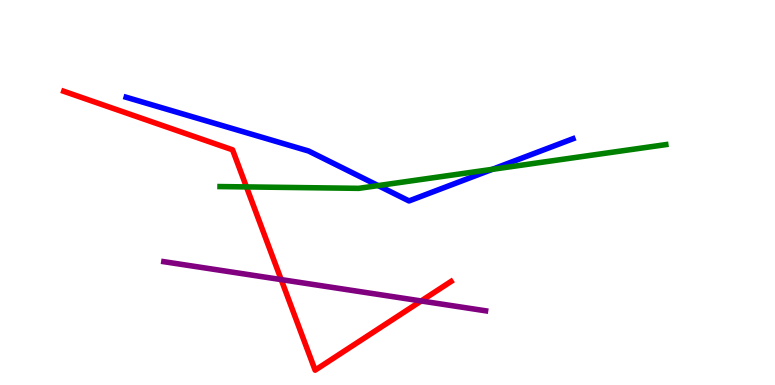[{'lines': ['blue', 'red'], 'intersections': []}, {'lines': ['green', 'red'], 'intersections': [{'x': 3.18, 'y': 5.15}]}, {'lines': ['purple', 'red'], 'intersections': [{'x': 3.63, 'y': 2.74}, {'x': 5.43, 'y': 2.18}]}, {'lines': ['blue', 'green'], 'intersections': [{'x': 4.88, 'y': 5.18}, {'x': 6.35, 'y': 5.6}]}, {'lines': ['blue', 'purple'], 'intersections': []}, {'lines': ['green', 'purple'], 'intersections': []}]